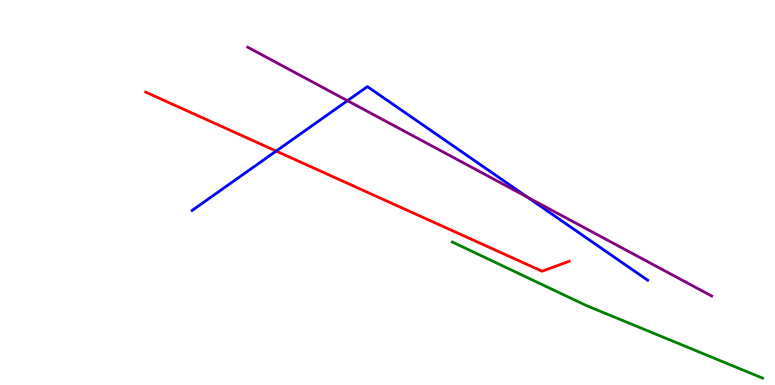[{'lines': ['blue', 'red'], 'intersections': [{'x': 3.56, 'y': 6.08}]}, {'lines': ['green', 'red'], 'intersections': []}, {'lines': ['purple', 'red'], 'intersections': []}, {'lines': ['blue', 'green'], 'intersections': []}, {'lines': ['blue', 'purple'], 'intersections': [{'x': 4.48, 'y': 7.38}, {'x': 6.81, 'y': 4.87}]}, {'lines': ['green', 'purple'], 'intersections': []}]